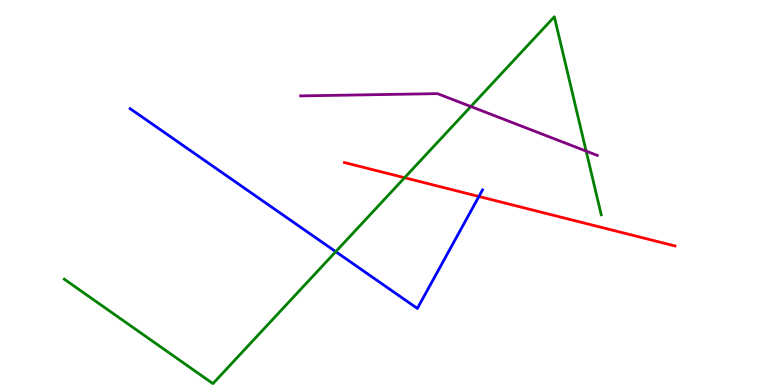[{'lines': ['blue', 'red'], 'intersections': [{'x': 6.18, 'y': 4.9}]}, {'lines': ['green', 'red'], 'intersections': [{'x': 5.22, 'y': 5.38}]}, {'lines': ['purple', 'red'], 'intersections': []}, {'lines': ['blue', 'green'], 'intersections': [{'x': 4.33, 'y': 3.46}]}, {'lines': ['blue', 'purple'], 'intersections': []}, {'lines': ['green', 'purple'], 'intersections': [{'x': 6.08, 'y': 7.23}, {'x': 7.56, 'y': 6.08}]}]